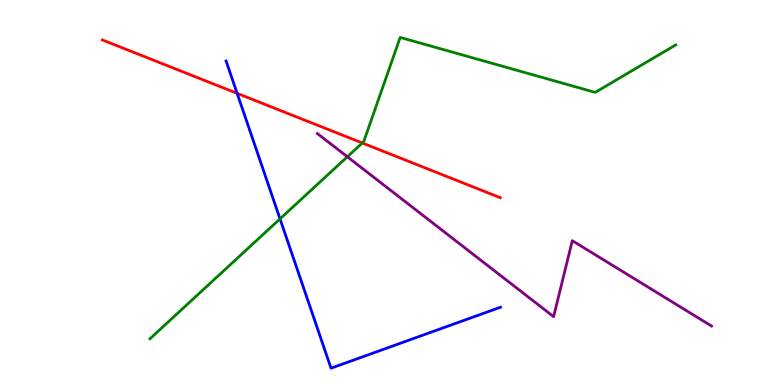[{'lines': ['blue', 'red'], 'intersections': [{'x': 3.06, 'y': 7.58}]}, {'lines': ['green', 'red'], 'intersections': [{'x': 4.67, 'y': 6.29}]}, {'lines': ['purple', 'red'], 'intersections': []}, {'lines': ['blue', 'green'], 'intersections': [{'x': 3.61, 'y': 4.32}]}, {'lines': ['blue', 'purple'], 'intersections': []}, {'lines': ['green', 'purple'], 'intersections': [{'x': 4.48, 'y': 5.93}]}]